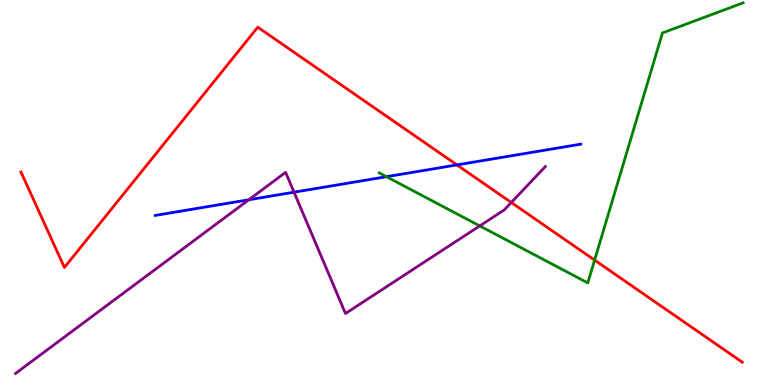[{'lines': ['blue', 'red'], 'intersections': [{'x': 5.9, 'y': 5.72}]}, {'lines': ['green', 'red'], 'intersections': [{'x': 7.67, 'y': 3.24}]}, {'lines': ['purple', 'red'], 'intersections': [{'x': 6.6, 'y': 4.74}]}, {'lines': ['blue', 'green'], 'intersections': [{'x': 4.99, 'y': 5.41}]}, {'lines': ['blue', 'purple'], 'intersections': [{'x': 3.21, 'y': 4.81}, {'x': 3.79, 'y': 5.01}]}, {'lines': ['green', 'purple'], 'intersections': [{'x': 6.19, 'y': 4.13}]}]